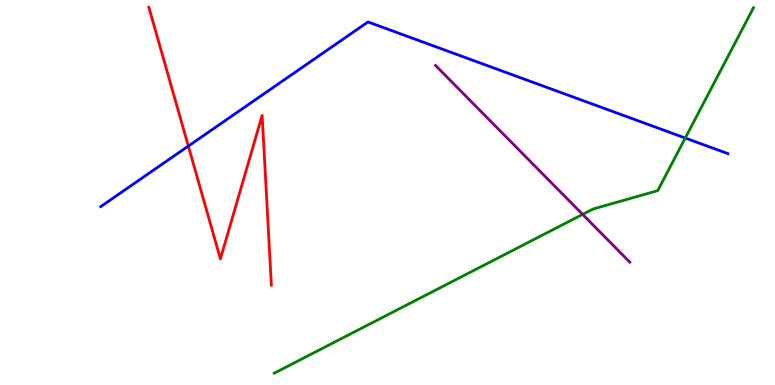[{'lines': ['blue', 'red'], 'intersections': [{'x': 2.43, 'y': 6.21}]}, {'lines': ['green', 'red'], 'intersections': []}, {'lines': ['purple', 'red'], 'intersections': []}, {'lines': ['blue', 'green'], 'intersections': [{'x': 8.84, 'y': 6.41}]}, {'lines': ['blue', 'purple'], 'intersections': []}, {'lines': ['green', 'purple'], 'intersections': [{'x': 7.52, 'y': 4.43}]}]